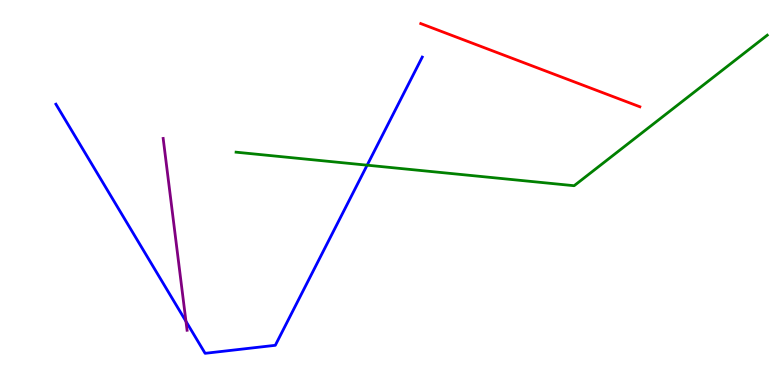[{'lines': ['blue', 'red'], 'intersections': []}, {'lines': ['green', 'red'], 'intersections': []}, {'lines': ['purple', 'red'], 'intersections': []}, {'lines': ['blue', 'green'], 'intersections': [{'x': 4.74, 'y': 5.71}]}, {'lines': ['blue', 'purple'], 'intersections': [{'x': 2.4, 'y': 1.65}]}, {'lines': ['green', 'purple'], 'intersections': []}]